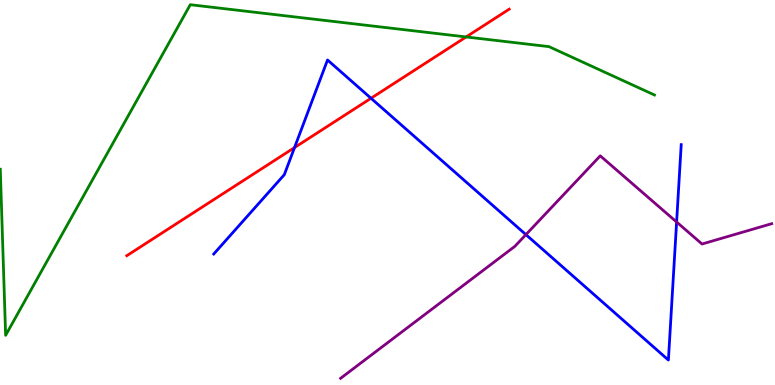[{'lines': ['blue', 'red'], 'intersections': [{'x': 3.8, 'y': 6.17}, {'x': 4.79, 'y': 7.45}]}, {'lines': ['green', 'red'], 'intersections': [{'x': 6.01, 'y': 9.04}]}, {'lines': ['purple', 'red'], 'intersections': []}, {'lines': ['blue', 'green'], 'intersections': []}, {'lines': ['blue', 'purple'], 'intersections': [{'x': 6.79, 'y': 3.91}, {'x': 8.73, 'y': 4.23}]}, {'lines': ['green', 'purple'], 'intersections': []}]